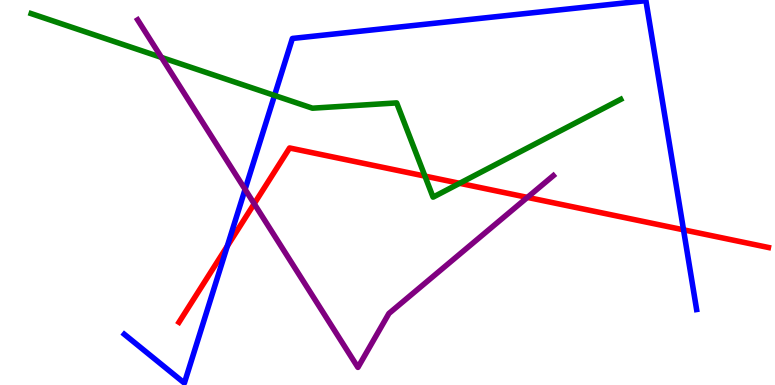[{'lines': ['blue', 'red'], 'intersections': [{'x': 2.93, 'y': 3.61}, {'x': 8.82, 'y': 4.03}]}, {'lines': ['green', 'red'], 'intersections': [{'x': 5.48, 'y': 5.43}, {'x': 5.93, 'y': 5.24}]}, {'lines': ['purple', 'red'], 'intersections': [{'x': 3.28, 'y': 4.71}, {'x': 6.81, 'y': 4.87}]}, {'lines': ['blue', 'green'], 'intersections': [{'x': 3.54, 'y': 7.52}]}, {'lines': ['blue', 'purple'], 'intersections': [{'x': 3.16, 'y': 5.08}]}, {'lines': ['green', 'purple'], 'intersections': [{'x': 2.08, 'y': 8.51}]}]